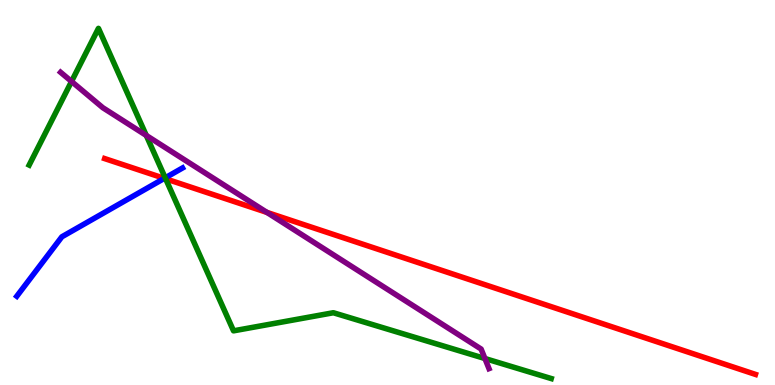[{'lines': ['blue', 'red'], 'intersections': [{'x': 2.12, 'y': 5.37}]}, {'lines': ['green', 'red'], 'intersections': [{'x': 2.14, 'y': 5.36}]}, {'lines': ['purple', 'red'], 'intersections': [{'x': 3.44, 'y': 4.48}]}, {'lines': ['blue', 'green'], 'intersections': [{'x': 2.13, 'y': 5.38}]}, {'lines': ['blue', 'purple'], 'intersections': []}, {'lines': ['green', 'purple'], 'intersections': [{'x': 0.923, 'y': 7.88}, {'x': 1.89, 'y': 6.48}, {'x': 6.26, 'y': 0.688}]}]